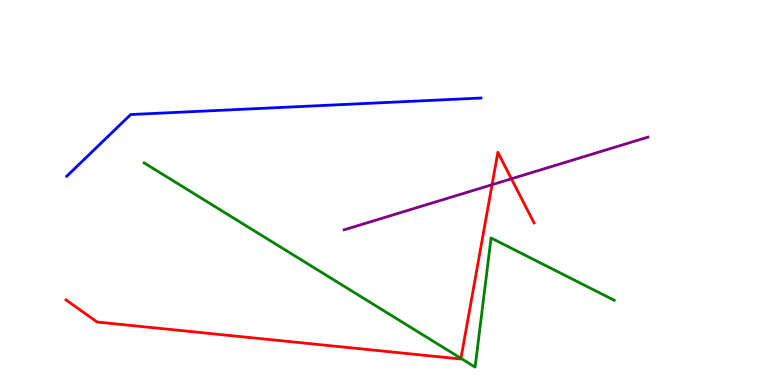[{'lines': ['blue', 'red'], 'intersections': []}, {'lines': ['green', 'red'], 'intersections': [{'x': 5.95, 'y': 0.692}]}, {'lines': ['purple', 'red'], 'intersections': [{'x': 6.35, 'y': 5.2}, {'x': 6.6, 'y': 5.36}]}, {'lines': ['blue', 'green'], 'intersections': []}, {'lines': ['blue', 'purple'], 'intersections': []}, {'lines': ['green', 'purple'], 'intersections': []}]